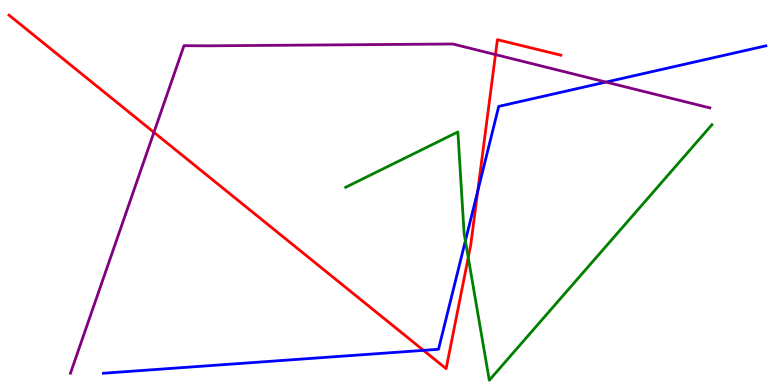[{'lines': ['blue', 'red'], 'intersections': [{'x': 5.46, 'y': 0.9}, {'x': 6.16, 'y': 5.04}]}, {'lines': ['green', 'red'], 'intersections': [{'x': 6.04, 'y': 3.31}]}, {'lines': ['purple', 'red'], 'intersections': [{'x': 1.99, 'y': 6.56}, {'x': 6.39, 'y': 8.58}]}, {'lines': ['blue', 'green'], 'intersections': [{'x': 6.0, 'y': 3.74}]}, {'lines': ['blue', 'purple'], 'intersections': [{'x': 7.82, 'y': 7.87}]}, {'lines': ['green', 'purple'], 'intersections': []}]